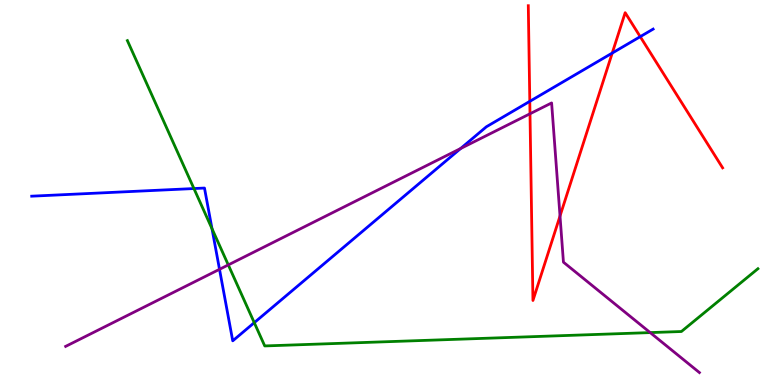[{'lines': ['blue', 'red'], 'intersections': [{'x': 6.84, 'y': 7.37}, {'x': 7.9, 'y': 8.62}, {'x': 8.26, 'y': 9.05}]}, {'lines': ['green', 'red'], 'intersections': []}, {'lines': ['purple', 'red'], 'intersections': [{'x': 6.84, 'y': 7.04}, {'x': 7.23, 'y': 4.39}]}, {'lines': ['blue', 'green'], 'intersections': [{'x': 2.5, 'y': 5.1}, {'x': 2.74, 'y': 4.06}, {'x': 3.28, 'y': 1.62}]}, {'lines': ['blue', 'purple'], 'intersections': [{'x': 2.83, 'y': 3.0}, {'x': 5.94, 'y': 6.14}]}, {'lines': ['green', 'purple'], 'intersections': [{'x': 2.95, 'y': 3.12}, {'x': 8.39, 'y': 1.36}]}]